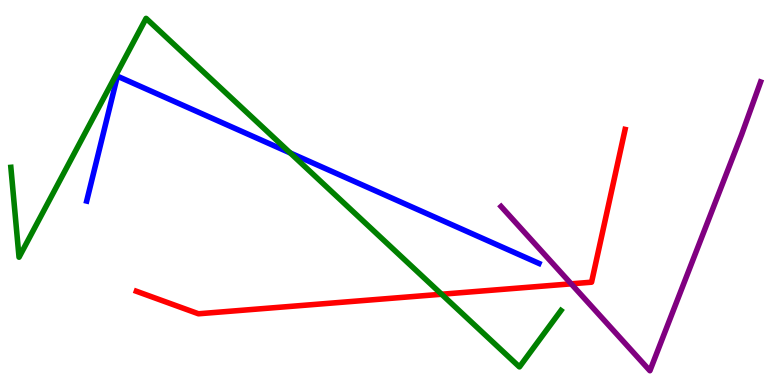[{'lines': ['blue', 'red'], 'intersections': []}, {'lines': ['green', 'red'], 'intersections': [{'x': 5.7, 'y': 2.36}]}, {'lines': ['purple', 'red'], 'intersections': [{'x': 7.37, 'y': 2.63}]}, {'lines': ['blue', 'green'], 'intersections': [{'x': 3.74, 'y': 6.03}]}, {'lines': ['blue', 'purple'], 'intersections': []}, {'lines': ['green', 'purple'], 'intersections': []}]